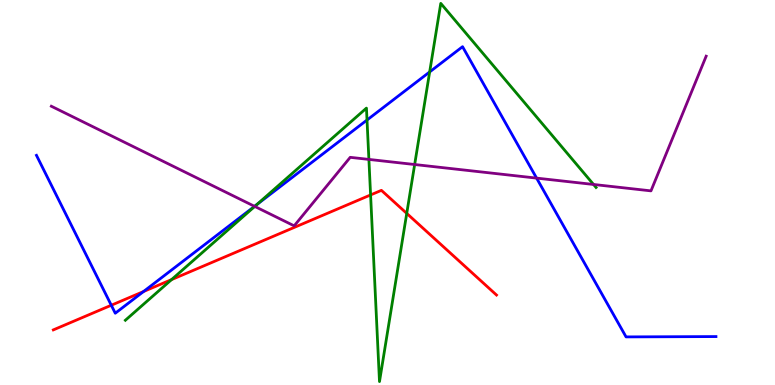[{'lines': ['blue', 'red'], 'intersections': [{'x': 1.44, 'y': 2.07}, {'x': 1.85, 'y': 2.43}]}, {'lines': ['green', 'red'], 'intersections': [{'x': 2.21, 'y': 2.74}, {'x': 4.78, 'y': 4.94}, {'x': 5.25, 'y': 4.46}]}, {'lines': ['purple', 'red'], 'intersections': []}, {'lines': ['blue', 'green'], 'intersections': [{'x': 3.31, 'y': 4.68}, {'x': 4.74, 'y': 6.88}, {'x': 5.54, 'y': 8.13}]}, {'lines': ['blue', 'purple'], 'intersections': [{'x': 3.28, 'y': 4.64}, {'x': 6.92, 'y': 5.37}]}, {'lines': ['green', 'purple'], 'intersections': [{'x': 3.29, 'y': 4.64}, {'x': 4.76, 'y': 5.86}, {'x': 5.35, 'y': 5.73}, {'x': 7.66, 'y': 5.21}]}]